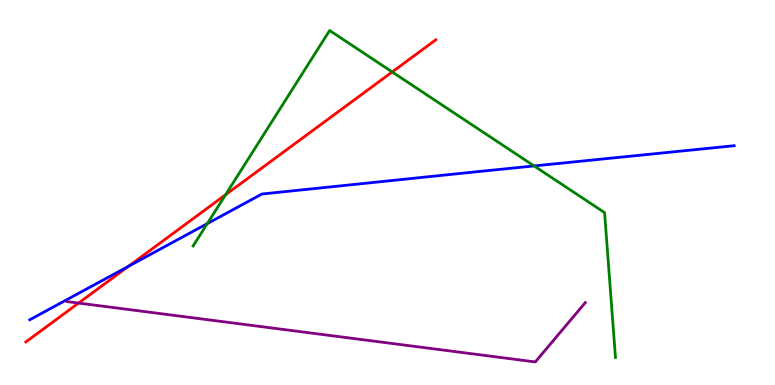[{'lines': ['blue', 'red'], 'intersections': [{'x': 1.66, 'y': 3.08}]}, {'lines': ['green', 'red'], 'intersections': [{'x': 2.91, 'y': 4.94}, {'x': 5.06, 'y': 8.13}]}, {'lines': ['purple', 'red'], 'intersections': [{'x': 1.01, 'y': 2.13}]}, {'lines': ['blue', 'green'], 'intersections': [{'x': 2.67, 'y': 4.19}, {'x': 6.89, 'y': 5.69}]}, {'lines': ['blue', 'purple'], 'intersections': []}, {'lines': ['green', 'purple'], 'intersections': []}]